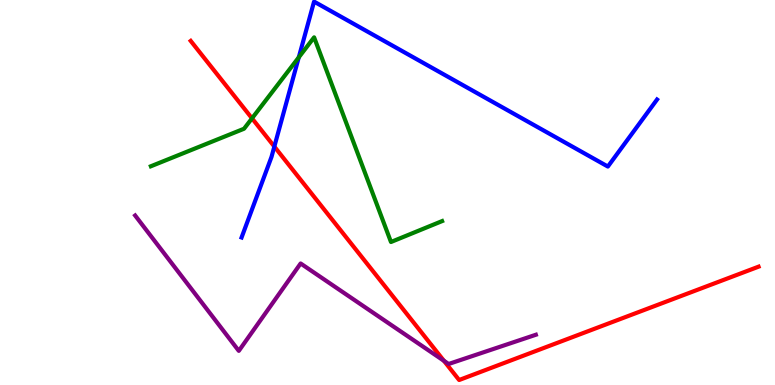[{'lines': ['blue', 'red'], 'intersections': [{'x': 3.54, 'y': 6.19}]}, {'lines': ['green', 'red'], 'intersections': [{'x': 3.25, 'y': 6.93}]}, {'lines': ['purple', 'red'], 'intersections': [{'x': 5.73, 'y': 0.629}]}, {'lines': ['blue', 'green'], 'intersections': [{'x': 3.86, 'y': 8.51}]}, {'lines': ['blue', 'purple'], 'intersections': []}, {'lines': ['green', 'purple'], 'intersections': []}]